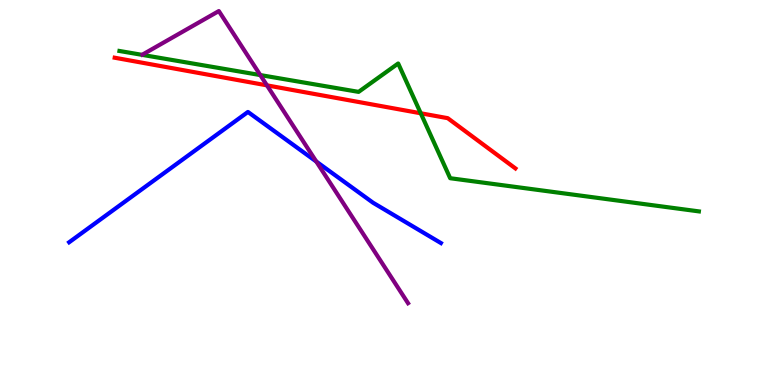[{'lines': ['blue', 'red'], 'intersections': []}, {'lines': ['green', 'red'], 'intersections': [{'x': 5.43, 'y': 7.06}]}, {'lines': ['purple', 'red'], 'intersections': [{'x': 3.44, 'y': 7.78}]}, {'lines': ['blue', 'green'], 'intersections': []}, {'lines': ['blue', 'purple'], 'intersections': [{'x': 4.08, 'y': 5.8}]}, {'lines': ['green', 'purple'], 'intersections': [{'x': 3.36, 'y': 8.05}]}]